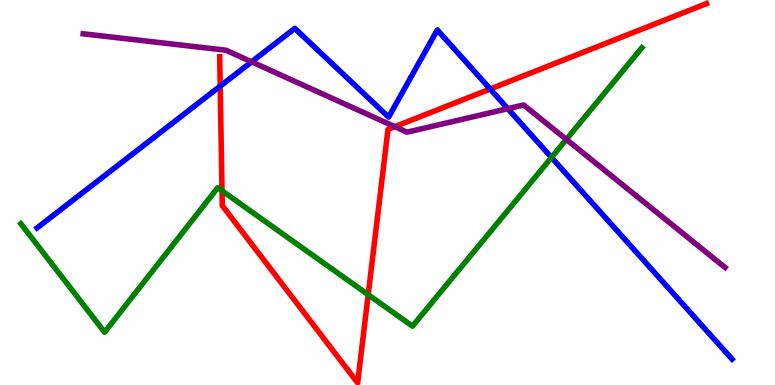[{'lines': ['blue', 'red'], 'intersections': [{'x': 2.84, 'y': 7.76}, {'x': 6.33, 'y': 7.69}]}, {'lines': ['green', 'red'], 'intersections': [{'x': 2.86, 'y': 5.05}, {'x': 4.75, 'y': 2.35}]}, {'lines': ['purple', 'red'], 'intersections': [{'x': 5.09, 'y': 6.71}]}, {'lines': ['blue', 'green'], 'intersections': [{'x': 7.12, 'y': 5.91}]}, {'lines': ['blue', 'purple'], 'intersections': [{'x': 3.25, 'y': 8.39}, {'x': 6.55, 'y': 7.18}]}, {'lines': ['green', 'purple'], 'intersections': [{'x': 7.31, 'y': 6.38}]}]